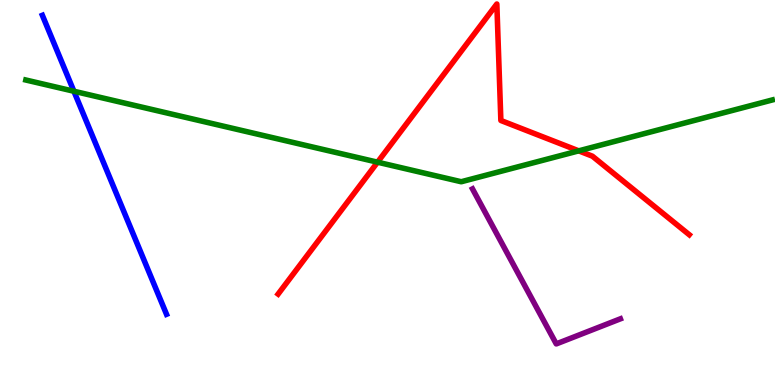[{'lines': ['blue', 'red'], 'intersections': []}, {'lines': ['green', 'red'], 'intersections': [{'x': 4.87, 'y': 5.79}, {'x': 7.47, 'y': 6.08}]}, {'lines': ['purple', 'red'], 'intersections': []}, {'lines': ['blue', 'green'], 'intersections': [{'x': 0.954, 'y': 7.63}]}, {'lines': ['blue', 'purple'], 'intersections': []}, {'lines': ['green', 'purple'], 'intersections': []}]